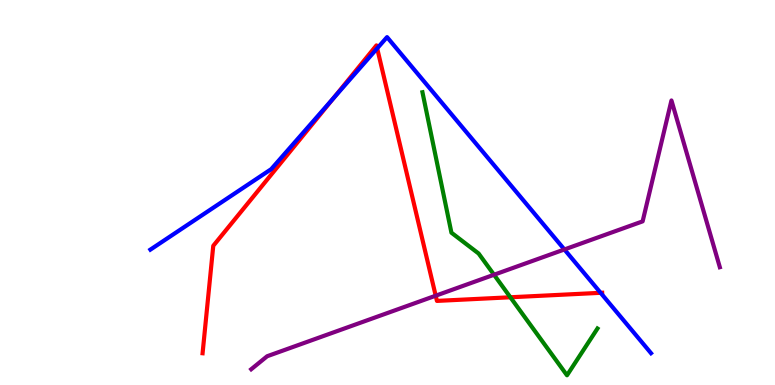[{'lines': ['blue', 'red'], 'intersections': [{'x': 4.3, 'y': 7.45}, {'x': 4.87, 'y': 8.74}, {'x': 7.75, 'y': 2.39}]}, {'lines': ['green', 'red'], 'intersections': [{'x': 6.59, 'y': 2.28}]}, {'lines': ['purple', 'red'], 'intersections': [{'x': 5.62, 'y': 2.32}]}, {'lines': ['blue', 'green'], 'intersections': []}, {'lines': ['blue', 'purple'], 'intersections': [{'x': 7.28, 'y': 3.52}]}, {'lines': ['green', 'purple'], 'intersections': [{'x': 6.37, 'y': 2.86}]}]